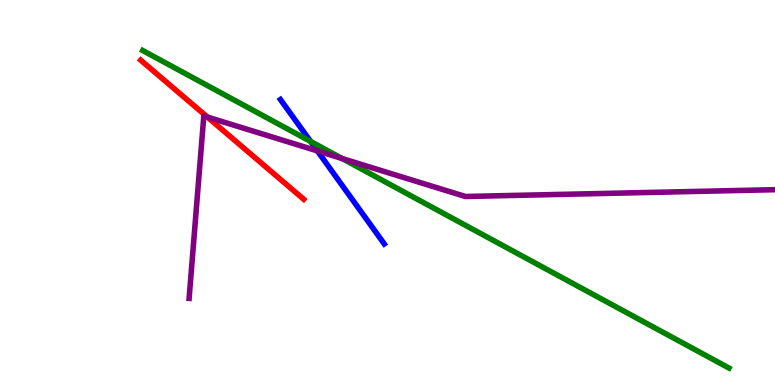[{'lines': ['blue', 'red'], 'intersections': []}, {'lines': ['green', 'red'], 'intersections': []}, {'lines': ['purple', 'red'], 'intersections': [{'x': 2.68, 'y': 6.96}]}, {'lines': ['blue', 'green'], 'intersections': [{'x': 4.01, 'y': 6.33}]}, {'lines': ['blue', 'purple'], 'intersections': [{'x': 4.1, 'y': 6.08}]}, {'lines': ['green', 'purple'], 'intersections': [{'x': 4.42, 'y': 5.88}]}]